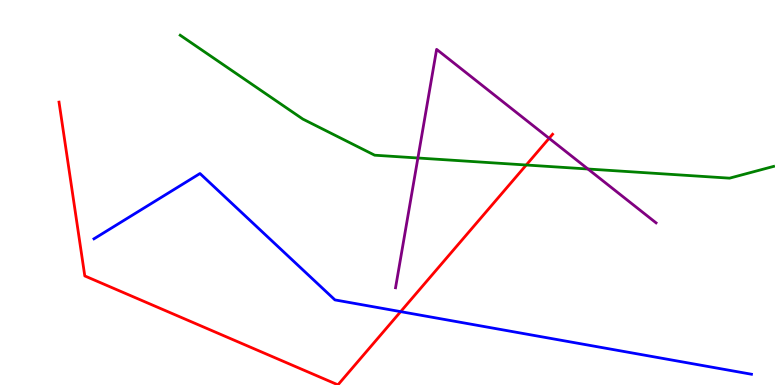[{'lines': ['blue', 'red'], 'intersections': [{'x': 5.17, 'y': 1.91}]}, {'lines': ['green', 'red'], 'intersections': [{'x': 6.79, 'y': 5.71}]}, {'lines': ['purple', 'red'], 'intersections': [{'x': 7.09, 'y': 6.41}]}, {'lines': ['blue', 'green'], 'intersections': []}, {'lines': ['blue', 'purple'], 'intersections': []}, {'lines': ['green', 'purple'], 'intersections': [{'x': 5.39, 'y': 5.9}, {'x': 7.59, 'y': 5.61}]}]